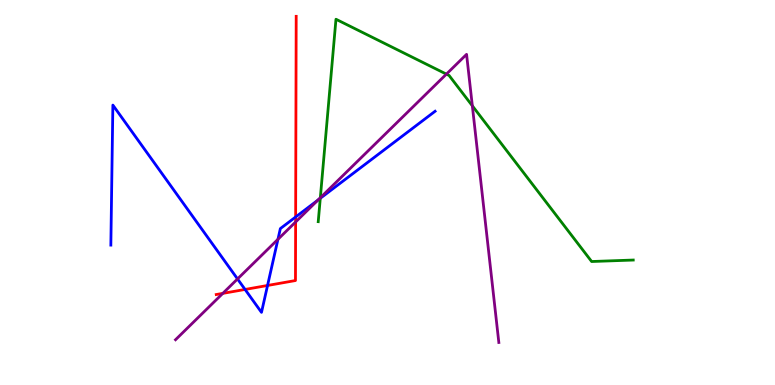[{'lines': ['blue', 'red'], 'intersections': [{'x': 3.16, 'y': 2.48}, {'x': 3.45, 'y': 2.59}, {'x': 3.81, 'y': 4.36}]}, {'lines': ['green', 'red'], 'intersections': []}, {'lines': ['purple', 'red'], 'intersections': [{'x': 2.87, 'y': 2.38}, {'x': 3.81, 'y': 4.23}]}, {'lines': ['blue', 'green'], 'intersections': [{'x': 4.13, 'y': 4.85}]}, {'lines': ['blue', 'purple'], 'intersections': [{'x': 3.06, 'y': 2.75}, {'x': 3.59, 'y': 3.78}, {'x': 4.1, 'y': 4.8}]}, {'lines': ['green', 'purple'], 'intersections': [{'x': 4.13, 'y': 4.86}, {'x': 5.76, 'y': 8.07}, {'x': 6.09, 'y': 7.25}]}]